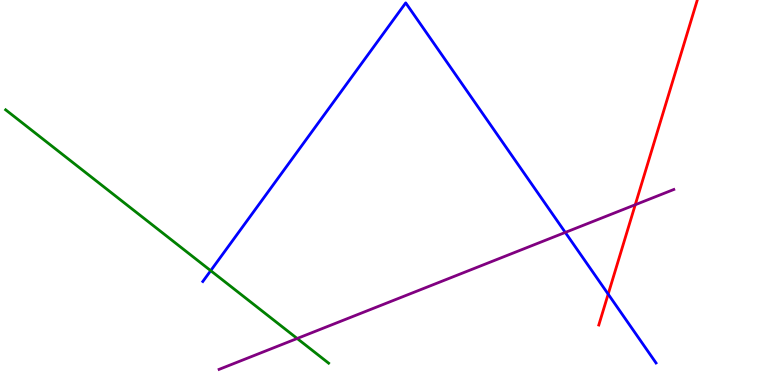[{'lines': ['blue', 'red'], 'intersections': [{'x': 7.85, 'y': 2.36}]}, {'lines': ['green', 'red'], 'intersections': []}, {'lines': ['purple', 'red'], 'intersections': [{'x': 8.2, 'y': 4.68}]}, {'lines': ['blue', 'green'], 'intersections': [{'x': 2.72, 'y': 2.97}]}, {'lines': ['blue', 'purple'], 'intersections': [{'x': 7.29, 'y': 3.96}]}, {'lines': ['green', 'purple'], 'intersections': [{'x': 3.83, 'y': 1.21}]}]